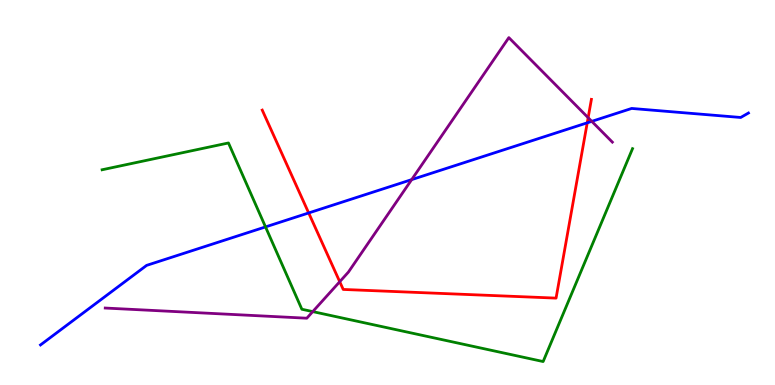[{'lines': ['blue', 'red'], 'intersections': [{'x': 3.98, 'y': 4.47}, {'x': 7.58, 'y': 6.81}]}, {'lines': ['green', 'red'], 'intersections': []}, {'lines': ['purple', 'red'], 'intersections': [{'x': 4.38, 'y': 2.68}, {'x': 7.59, 'y': 6.94}]}, {'lines': ['blue', 'green'], 'intersections': [{'x': 3.43, 'y': 4.11}]}, {'lines': ['blue', 'purple'], 'intersections': [{'x': 5.31, 'y': 5.33}, {'x': 7.64, 'y': 6.85}]}, {'lines': ['green', 'purple'], 'intersections': [{'x': 4.04, 'y': 1.91}]}]